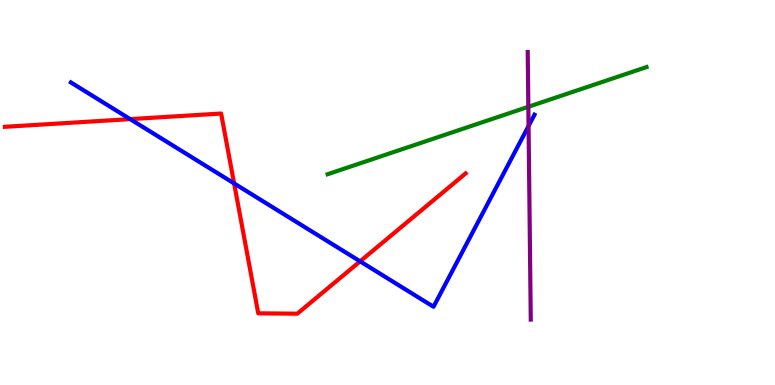[{'lines': ['blue', 'red'], 'intersections': [{'x': 1.68, 'y': 6.91}, {'x': 3.02, 'y': 5.24}, {'x': 4.65, 'y': 3.21}]}, {'lines': ['green', 'red'], 'intersections': []}, {'lines': ['purple', 'red'], 'intersections': []}, {'lines': ['blue', 'green'], 'intersections': []}, {'lines': ['blue', 'purple'], 'intersections': [{'x': 6.82, 'y': 6.73}]}, {'lines': ['green', 'purple'], 'intersections': [{'x': 6.82, 'y': 7.23}]}]